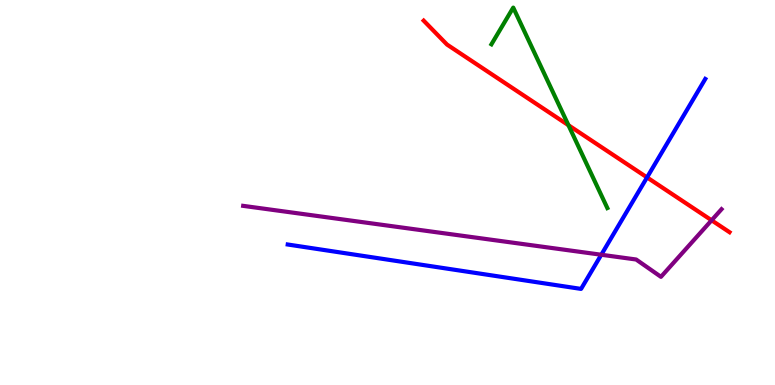[{'lines': ['blue', 'red'], 'intersections': [{'x': 8.35, 'y': 5.39}]}, {'lines': ['green', 'red'], 'intersections': [{'x': 7.33, 'y': 6.75}]}, {'lines': ['purple', 'red'], 'intersections': [{'x': 9.18, 'y': 4.28}]}, {'lines': ['blue', 'green'], 'intersections': []}, {'lines': ['blue', 'purple'], 'intersections': [{'x': 7.76, 'y': 3.38}]}, {'lines': ['green', 'purple'], 'intersections': []}]